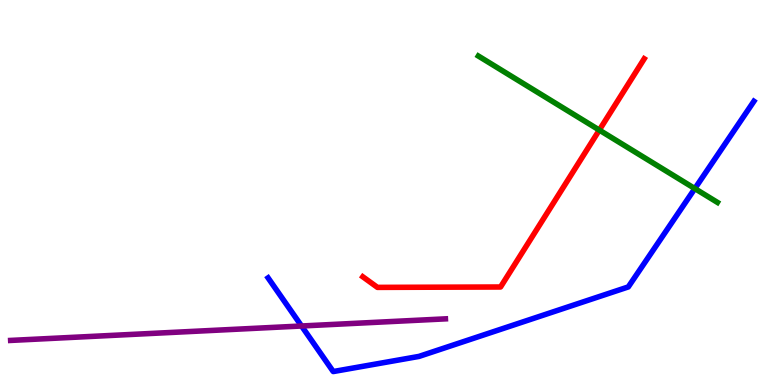[{'lines': ['blue', 'red'], 'intersections': []}, {'lines': ['green', 'red'], 'intersections': [{'x': 7.73, 'y': 6.62}]}, {'lines': ['purple', 'red'], 'intersections': []}, {'lines': ['blue', 'green'], 'intersections': [{'x': 8.97, 'y': 5.1}]}, {'lines': ['blue', 'purple'], 'intersections': [{'x': 3.89, 'y': 1.53}]}, {'lines': ['green', 'purple'], 'intersections': []}]